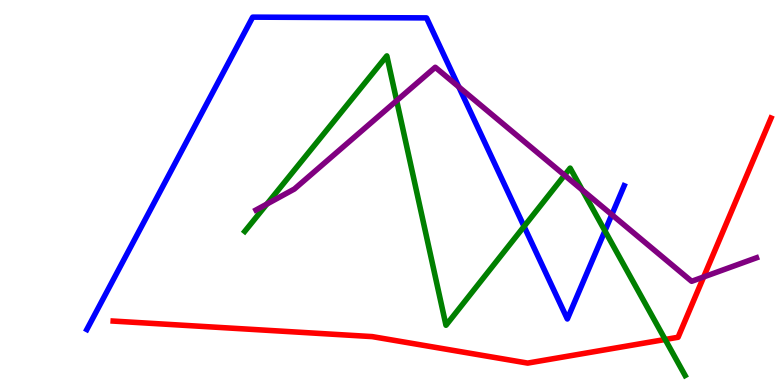[{'lines': ['blue', 'red'], 'intersections': []}, {'lines': ['green', 'red'], 'intersections': [{'x': 8.58, 'y': 1.18}]}, {'lines': ['purple', 'red'], 'intersections': [{'x': 9.08, 'y': 2.81}]}, {'lines': ['blue', 'green'], 'intersections': [{'x': 6.76, 'y': 4.12}, {'x': 7.81, 'y': 4.0}]}, {'lines': ['blue', 'purple'], 'intersections': [{'x': 5.92, 'y': 7.74}, {'x': 7.89, 'y': 4.42}]}, {'lines': ['green', 'purple'], 'intersections': [{'x': 3.44, 'y': 4.7}, {'x': 5.12, 'y': 7.39}, {'x': 7.28, 'y': 5.45}, {'x': 7.51, 'y': 5.06}]}]